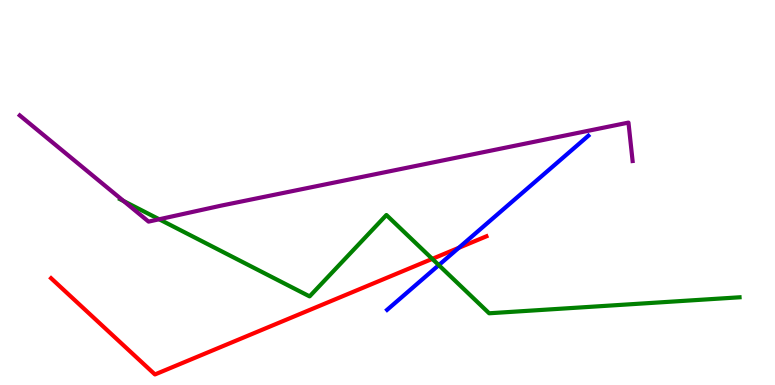[{'lines': ['blue', 'red'], 'intersections': [{'x': 5.92, 'y': 3.56}]}, {'lines': ['green', 'red'], 'intersections': [{'x': 5.58, 'y': 3.28}]}, {'lines': ['purple', 'red'], 'intersections': []}, {'lines': ['blue', 'green'], 'intersections': [{'x': 5.66, 'y': 3.11}]}, {'lines': ['blue', 'purple'], 'intersections': []}, {'lines': ['green', 'purple'], 'intersections': [{'x': 1.6, 'y': 4.78}, {'x': 2.05, 'y': 4.3}]}]